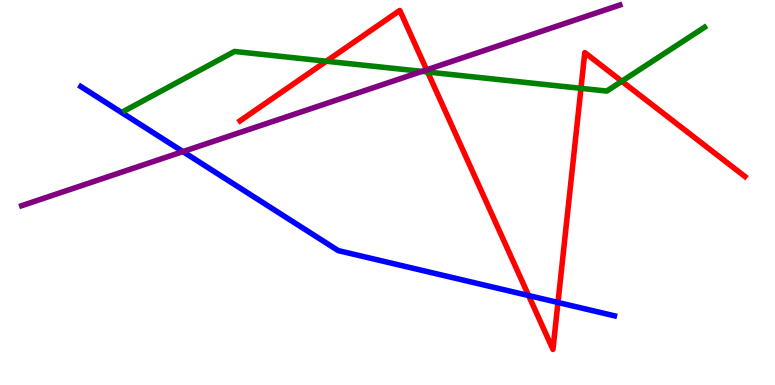[{'lines': ['blue', 'red'], 'intersections': [{'x': 6.82, 'y': 2.32}, {'x': 7.2, 'y': 2.14}]}, {'lines': ['green', 'red'], 'intersections': [{'x': 4.21, 'y': 8.41}, {'x': 5.52, 'y': 8.13}, {'x': 7.5, 'y': 7.71}, {'x': 8.02, 'y': 7.89}]}, {'lines': ['purple', 'red'], 'intersections': [{'x': 5.5, 'y': 8.19}]}, {'lines': ['blue', 'green'], 'intersections': []}, {'lines': ['blue', 'purple'], 'intersections': [{'x': 2.36, 'y': 6.06}]}, {'lines': ['green', 'purple'], 'intersections': [{'x': 5.44, 'y': 8.15}]}]